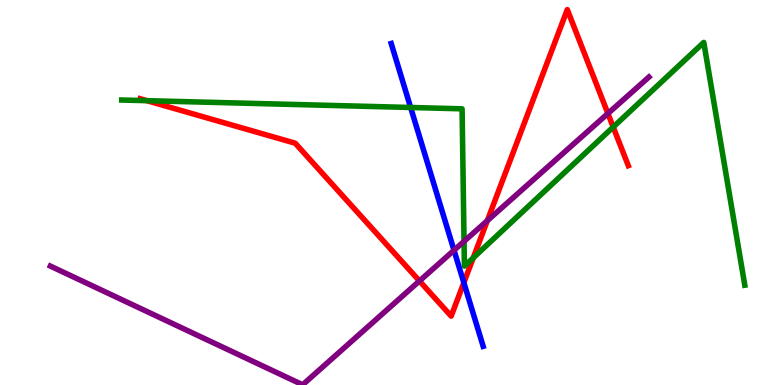[{'lines': ['blue', 'red'], 'intersections': [{'x': 5.99, 'y': 2.66}]}, {'lines': ['green', 'red'], 'intersections': [{'x': 1.9, 'y': 7.39}, {'x': 6.11, 'y': 3.3}, {'x': 7.91, 'y': 6.7}]}, {'lines': ['purple', 'red'], 'intersections': [{'x': 5.41, 'y': 2.7}, {'x': 6.29, 'y': 4.27}, {'x': 7.84, 'y': 7.05}]}, {'lines': ['blue', 'green'], 'intersections': [{'x': 5.3, 'y': 7.21}]}, {'lines': ['blue', 'purple'], 'intersections': [{'x': 5.86, 'y': 3.5}]}, {'lines': ['green', 'purple'], 'intersections': [{'x': 5.99, 'y': 3.73}]}]